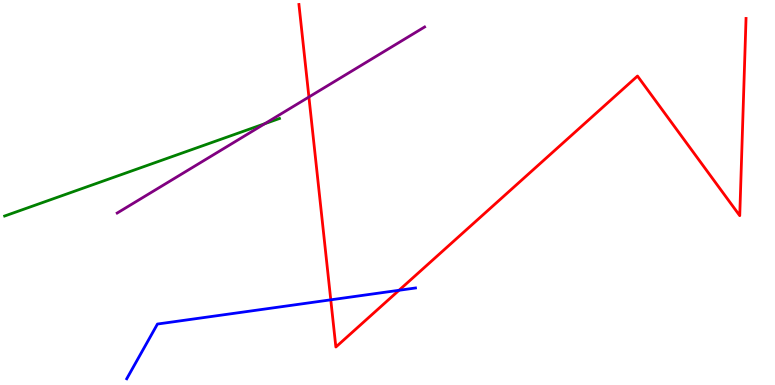[{'lines': ['blue', 'red'], 'intersections': [{'x': 4.27, 'y': 2.21}, {'x': 5.15, 'y': 2.46}]}, {'lines': ['green', 'red'], 'intersections': []}, {'lines': ['purple', 'red'], 'intersections': [{'x': 3.99, 'y': 7.48}]}, {'lines': ['blue', 'green'], 'intersections': []}, {'lines': ['blue', 'purple'], 'intersections': []}, {'lines': ['green', 'purple'], 'intersections': [{'x': 3.42, 'y': 6.79}]}]